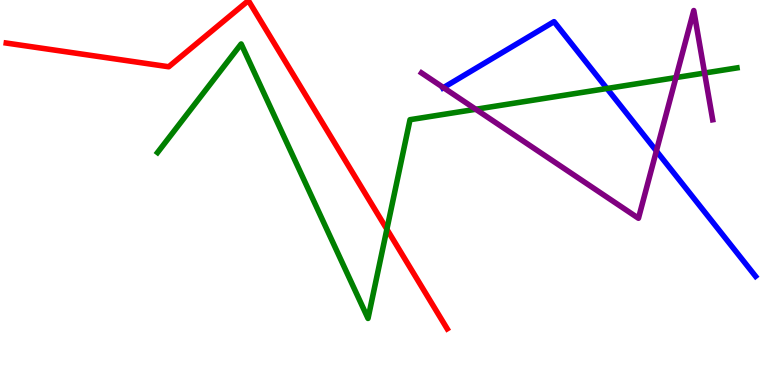[{'lines': ['blue', 'red'], 'intersections': []}, {'lines': ['green', 'red'], 'intersections': [{'x': 4.99, 'y': 4.05}]}, {'lines': ['purple', 'red'], 'intersections': []}, {'lines': ['blue', 'green'], 'intersections': [{'x': 7.83, 'y': 7.7}]}, {'lines': ['blue', 'purple'], 'intersections': [{'x': 5.72, 'y': 7.72}, {'x': 8.47, 'y': 6.08}]}, {'lines': ['green', 'purple'], 'intersections': [{'x': 6.14, 'y': 7.16}, {'x': 8.72, 'y': 7.99}, {'x': 9.09, 'y': 8.1}]}]